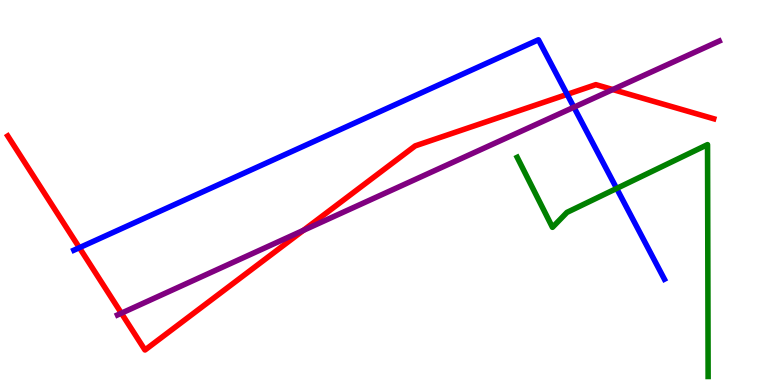[{'lines': ['blue', 'red'], 'intersections': [{'x': 1.02, 'y': 3.57}, {'x': 7.32, 'y': 7.55}]}, {'lines': ['green', 'red'], 'intersections': []}, {'lines': ['purple', 'red'], 'intersections': [{'x': 1.57, 'y': 1.86}, {'x': 3.91, 'y': 4.02}, {'x': 7.91, 'y': 7.67}]}, {'lines': ['blue', 'green'], 'intersections': [{'x': 7.96, 'y': 5.11}]}, {'lines': ['blue', 'purple'], 'intersections': [{'x': 7.41, 'y': 7.22}]}, {'lines': ['green', 'purple'], 'intersections': []}]